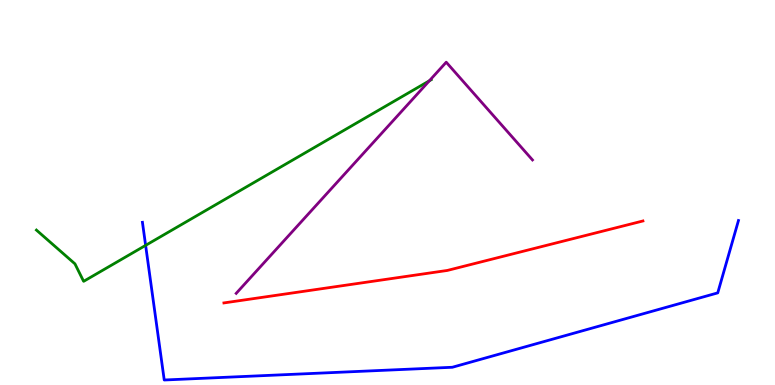[{'lines': ['blue', 'red'], 'intersections': []}, {'lines': ['green', 'red'], 'intersections': []}, {'lines': ['purple', 'red'], 'intersections': []}, {'lines': ['blue', 'green'], 'intersections': [{'x': 1.88, 'y': 3.63}]}, {'lines': ['blue', 'purple'], 'intersections': []}, {'lines': ['green', 'purple'], 'intersections': [{'x': 5.54, 'y': 7.9}]}]